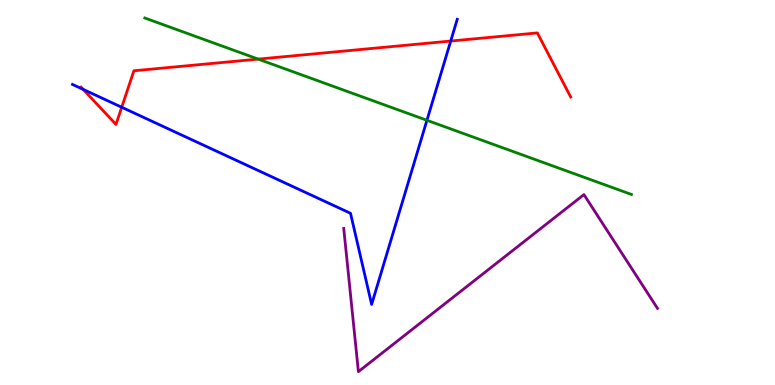[{'lines': ['blue', 'red'], 'intersections': [{'x': 1.07, 'y': 7.68}, {'x': 1.57, 'y': 7.21}, {'x': 5.82, 'y': 8.93}]}, {'lines': ['green', 'red'], 'intersections': [{'x': 3.33, 'y': 8.46}]}, {'lines': ['purple', 'red'], 'intersections': []}, {'lines': ['blue', 'green'], 'intersections': [{'x': 5.51, 'y': 6.88}]}, {'lines': ['blue', 'purple'], 'intersections': []}, {'lines': ['green', 'purple'], 'intersections': []}]